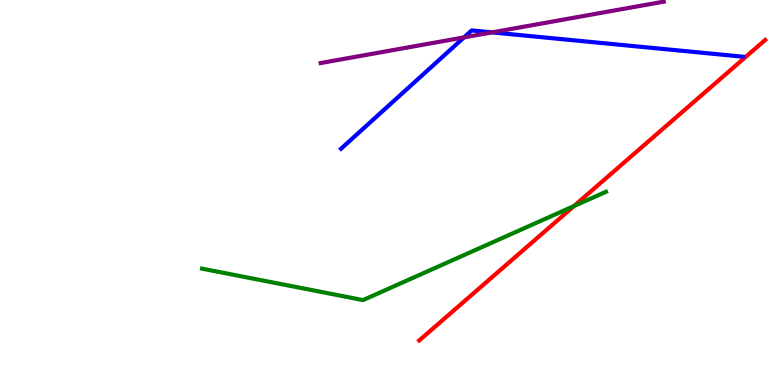[{'lines': ['blue', 'red'], 'intersections': []}, {'lines': ['green', 'red'], 'intersections': [{'x': 7.41, 'y': 4.65}]}, {'lines': ['purple', 'red'], 'intersections': []}, {'lines': ['blue', 'green'], 'intersections': []}, {'lines': ['blue', 'purple'], 'intersections': [{'x': 5.99, 'y': 9.03}, {'x': 6.35, 'y': 9.16}]}, {'lines': ['green', 'purple'], 'intersections': []}]